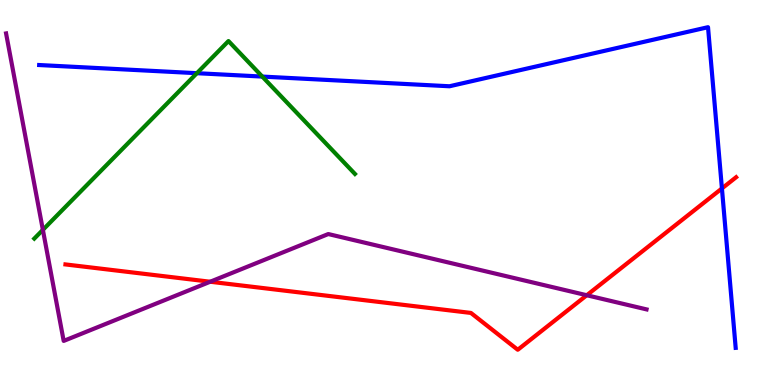[{'lines': ['blue', 'red'], 'intersections': [{'x': 9.32, 'y': 5.11}]}, {'lines': ['green', 'red'], 'intersections': []}, {'lines': ['purple', 'red'], 'intersections': [{'x': 2.71, 'y': 2.68}, {'x': 7.57, 'y': 2.33}]}, {'lines': ['blue', 'green'], 'intersections': [{'x': 2.54, 'y': 8.1}, {'x': 3.38, 'y': 8.01}]}, {'lines': ['blue', 'purple'], 'intersections': []}, {'lines': ['green', 'purple'], 'intersections': [{'x': 0.553, 'y': 4.03}]}]